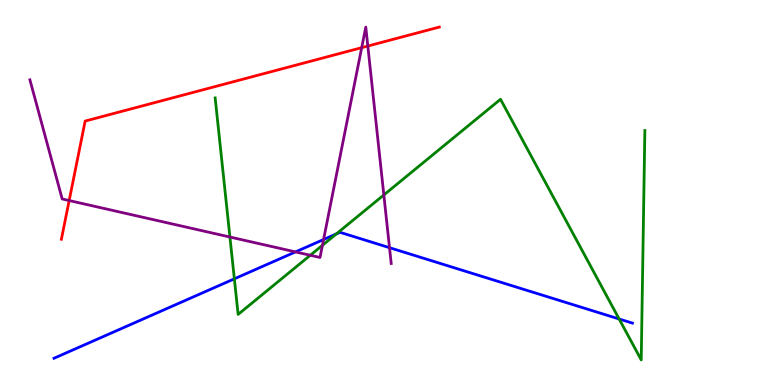[{'lines': ['blue', 'red'], 'intersections': []}, {'lines': ['green', 'red'], 'intersections': []}, {'lines': ['purple', 'red'], 'intersections': [{'x': 0.893, 'y': 4.79}, {'x': 4.67, 'y': 8.76}, {'x': 4.75, 'y': 8.8}]}, {'lines': ['blue', 'green'], 'intersections': [{'x': 3.02, 'y': 2.76}, {'x': 4.34, 'y': 3.92}, {'x': 7.99, 'y': 1.71}]}, {'lines': ['blue', 'purple'], 'intersections': [{'x': 3.81, 'y': 3.46}, {'x': 4.18, 'y': 3.78}, {'x': 5.03, 'y': 3.57}]}, {'lines': ['green', 'purple'], 'intersections': [{'x': 2.97, 'y': 3.84}, {'x': 4.0, 'y': 3.37}, {'x': 4.16, 'y': 3.63}, {'x': 4.95, 'y': 4.94}]}]